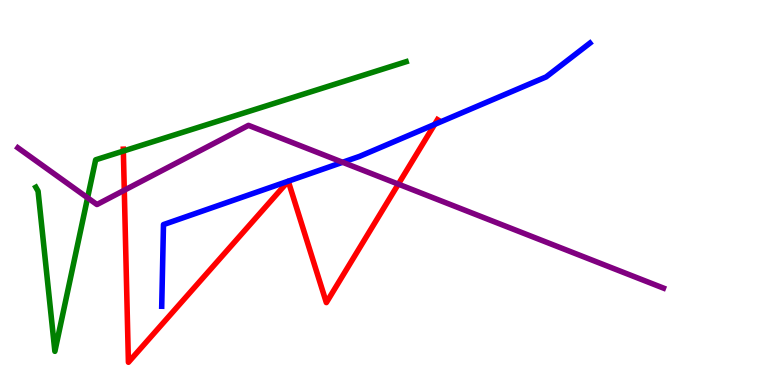[{'lines': ['blue', 'red'], 'intersections': [{'x': 5.61, 'y': 6.77}]}, {'lines': ['green', 'red'], 'intersections': [{'x': 1.59, 'y': 6.08}]}, {'lines': ['purple', 'red'], 'intersections': [{'x': 1.6, 'y': 5.06}, {'x': 5.14, 'y': 5.22}]}, {'lines': ['blue', 'green'], 'intersections': []}, {'lines': ['blue', 'purple'], 'intersections': [{'x': 4.42, 'y': 5.79}]}, {'lines': ['green', 'purple'], 'intersections': [{'x': 1.13, 'y': 4.86}]}]